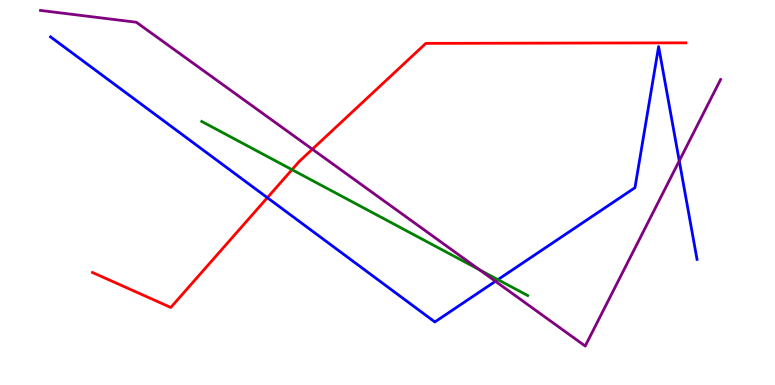[{'lines': ['blue', 'red'], 'intersections': [{'x': 3.45, 'y': 4.87}]}, {'lines': ['green', 'red'], 'intersections': [{'x': 3.77, 'y': 5.59}]}, {'lines': ['purple', 'red'], 'intersections': [{'x': 4.03, 'y': 6.12}]}, {'lines': ['blue', 'green'], 'intersections': [{'x': 6.42, 'y': 2.74}]}, {'lines': ['blue', 'purple'], 'intersections': [{'x': 6.39, 'y': 2.69}, {'x': 8.76, 'y': 5.82}]}, {'lines': ['green', 'purple'], 'intersections': [{'x': 6.19, 'y': 2.99}]}]